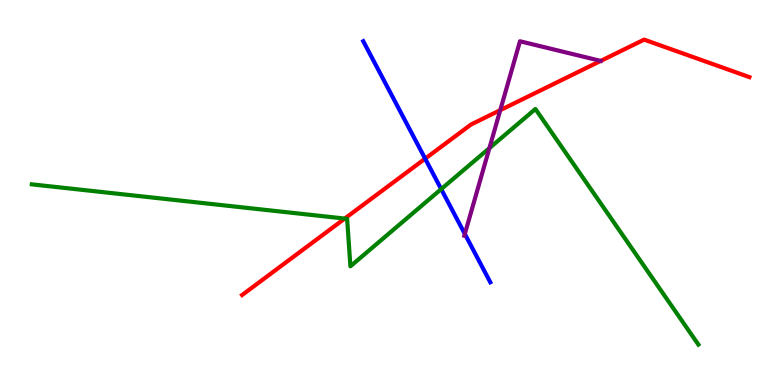[{'lines': ['blue', 'red'], 'intersections': [{'x': 5.49, 'y': 5.88}]}, {'lines': ['green', 'red'], 'intersections': [{'x': 4.45, 'y': 4.32}]}, {'lines': ['purple', 'red'], 'intersections': [{'x': 6.45, 'y': 7.14}, {'x': 7.75, 'y': 8.42}]}, {'lines': ['blue', 'green'], 'intersections': [{'x': 5.69, 'y': 5.09}]}, {'lines': ['blue', 'purple'], 'intersections': [{'x': 6.0, 'y': 3.92}]}, {'lines': ['green', 'purple'], 'intersections': [{'x': 6.31, 'y': 6.15}]}]